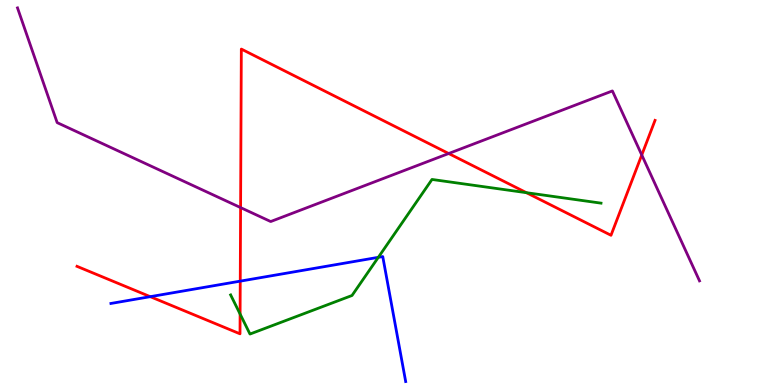[{'lines': ['blue', 'red'], 'intersections': [{'x': 1.94, 'y': 2.29}, {'x': 3.1, 'y': 2.7}]}, {'lines': ['green', 'red'], 'intersections': [{'x': 3.1, 'y': 1.84}, {'x': 6.79, 'y': 4.99}]}, {'lines': ['purple', 'red'], 'intersections': [{'x': 3.1, 'y': 4.61}, {'x': 5.79, 'y': 6.01}, {'x': 8.28, 'y': 5.97}]}, {'lines': ['blue', 'green'], 'intersections': [{'x': 4.88, 'y': 3.32}]}, {'lines': ['blue', 'purple'], 'intersections': []}, {'lines': ['green', 'purple'], 'intersections': []}]